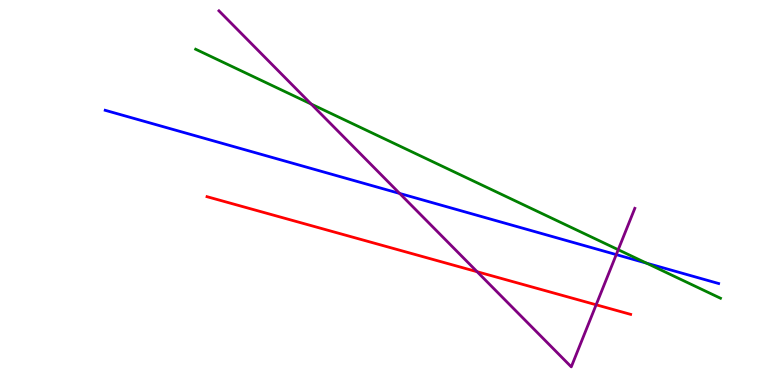[{'lines': ['blue', 'red'], 'intersections': []}, {'lines': ['green', 'red'], 'intersections': []}, {'lines': ['purple', 'red'], 'intersections': [{'x': 6.16, 'y': 2.94}, {'x': 7.69, 'y': 2.08}]}, {'lines': ['blue', 'green'], 'intersections': [{'x': 8.34, 'y': 3.16}]}, {'lines': ['blue', 'purple'], 'intersections': [{'x': 5.16, 'y': 4.98}, {'x': 7.95, 'y': 3.39}]}, {'lines': ['green', 'purple'], 'intersections': [{'x': 4.02, 'y': 7.3}, {'x': 7.98, 'y': 3.51}]}]